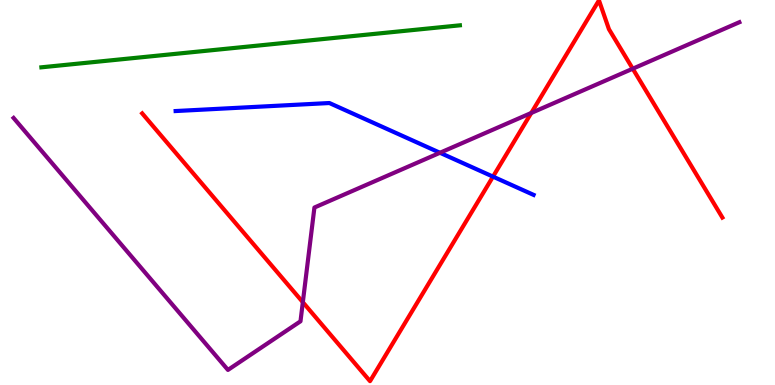[{'lines': ['blue', 'red'], 'intersections': [{'x': 6.36, 'y': 5.41}]}, {'lines': ['green', 'red'], 'intersections': []}, {'lines': ['purple', 'red'], 'intersections': [{'x': 3.91, 'y': 2.15}, {'x': 6.86, 'y': 7.07}, {'x': 8.16, 'y': 8.22}]}, {'lines': ['blue', 'green'], 'intersections': []}, {'lines': ['blue', 'purple'], 'intersections': [{'x': 5.68, 'y': 6.03}]}, {'lines': ['green', 'purple'], 'intersections': []}]